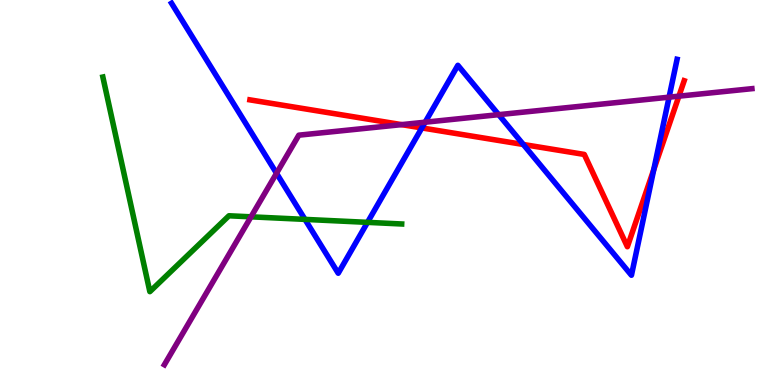[{'lines': ['blue', 'red'], 'intersections': [{'x': 5.44, 'y': 6.68}, {'x': 6.75, 'y': 6.25}, {'x': 8.44, 'y': 5.6}]}, {'lines': ['green', 'red'], 'intersections': []}, {'lines': ['purple', 'red'], 'intersections': [{'x': 5.18, 'y': 6.76}, {'x': 8.76, 'y': 7.5}]}, {'lines': ['blue', 'green'], 'intersections': [{'x': 3.94, 'y': 4.3}, {'x': 4.74, 'y': 4.22}]}, {'lines': ['blue', 'purple'], 'intersections': [{'x': 3.57, 'y': 5.5}, {'x': 5.49, 'y': 6.83}, {'x': 6.43, 'y': 7.02}, {'x': 8.63, 'y': 7.48}]}, {'lines': ['green', 'purple'], 'intersections': [{'x': 3.24, 'y': 4.37}]}]